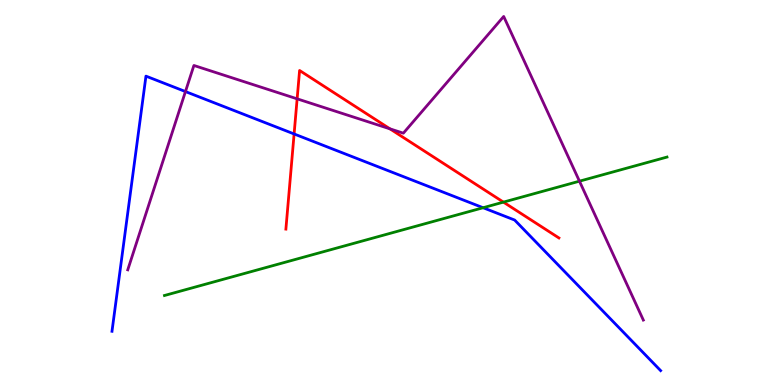[{'lines': ['blue', 'red'], 'intersections': [{'x': 3.79, 'y': 6.52}]}, {'lines': ['green', 'red'], 'intersections': [{'x': 6.5, 'y': 4.75}]}, {'lines': ['purple', 'red'], 'intersections': [{'x': 3.83, 'y': 7.43}, {'x': 5.03, 'y': 6.65}]}, {'lines': ['blue', 'green'], 'intersections': [{'x': 6.23, 'y': 4.6}]}, {'lines': ['blue', 'purple'], 'intersections': [{'x': 2.39, 'y': 7.62}]}, {'lines': ['green', 'purple'], 'intersections': [{'x': 7.48, 'y': 5.29}]}]